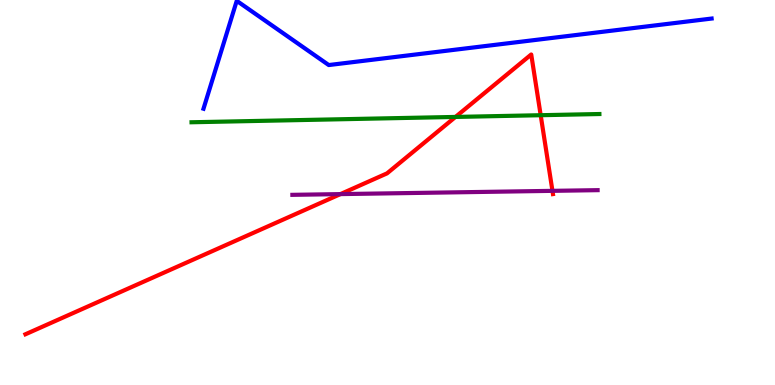[{'lines': ['blue', 'red'], 'intersections': []}, {'lines': ['green', 'red'], 'intersections': [{'x': 5.88, 'y': 6.96}, {'x': 6.98, 'y': 7.01}]}, {'lines': ['purple', 'red'], 'intersections': [{'x': 4.39, 'y': 4.96}, {'x': 7.13, 'y': 5.04}]}, {'lines': ['blue', 'green'], 'intersections': []}, {'lines': ['blue', 'purple'], 'intersections': []}, {'lines': ['green', 'purple'], 'intersections': []}]